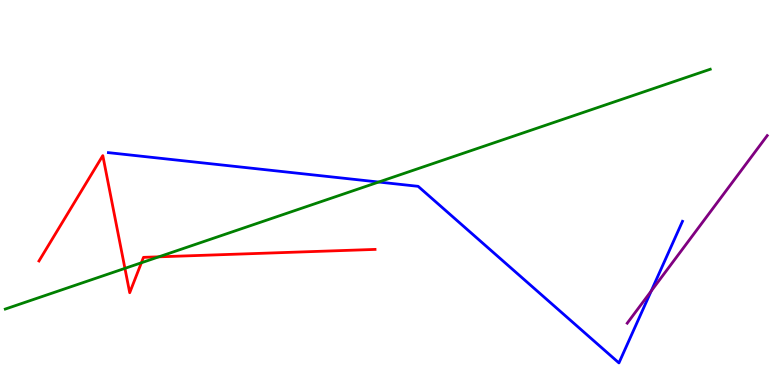[{'lines': ['blue', 'red'], 'intersections': []}, {'lines': ['green', 'red'], 'intersections': [{'x': 1.61, 'y': 3.03}, {'x': 1.82, 'y': 3.17}, {'x': 2.05, 'y': 3.33}]}, {'lines': ['purple', 'red'], 'intersections': []}, {'lines': ['blue', 'green'], 'intersections': [{'x': 4.89, 'y': 5.27}]}, {'lines': ['blue', 'purple'], 'intersections': [{'x': 8.4, 'y': 2.44}]}, {'lines': ['green', 'purple'], 'intersections': []}]